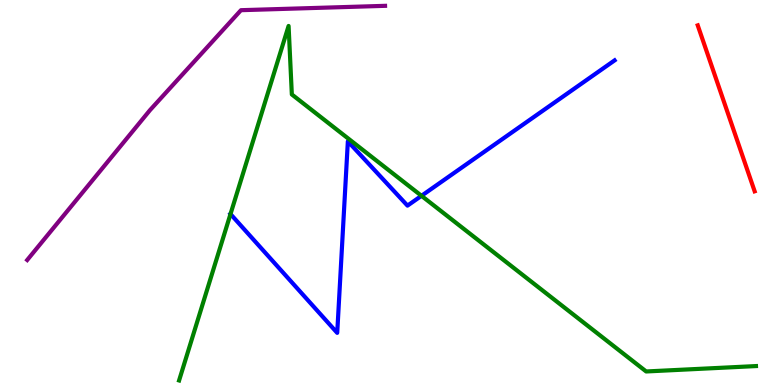[{'lines': ['blue', 'red'], 'intersections': []}, {'lines': ['green', 'red'], 'intersections': []}, {'lines': ['purple', 'red'], 'intersections': []}, {'lines': ['blue', 'green'], 'intersections': [{'x': 2.97, 'y': 4.44}, {'x': 5.44, 'y': 4.91}]}, {'lines': ['blue', 'purple'], 'intersections': []}, {'lines': ['green', 'purple'], 'intersections': []}]